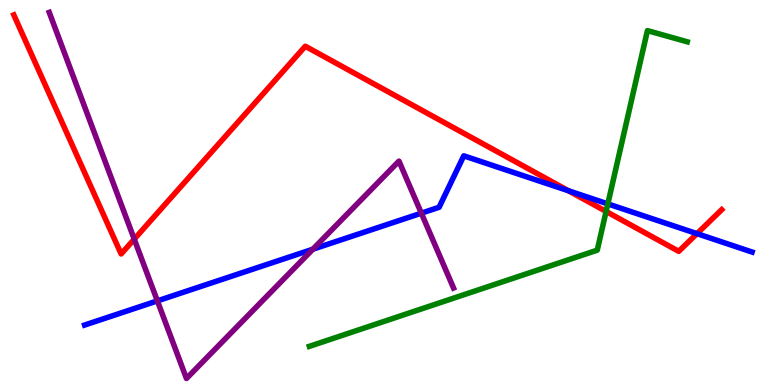[{'lines': ['blue', 'red'], 'intersections': [{'x': 7.33, 'y': 5.05}, {'x': 8.99, 'y': 3.93}]}, {'lines': ['green', 'red'], 'intersections': [{'x': 7.82, 'y': 4.51}]}, {'lines': ['purple', 'red'], 'intersections': [{'x': 1.73, 'y': 3.79}]}, {'lines': ['blue', 'green'], 'intersections': [{'x': 7.84, 'y': 4.7}]}, {'lines': ['blue', 'purple'], 'intersections': [{'x': 2.03, 'y': 2.19}, {'x': 4.04, 'y': 3.53}, {'x': 5.44, 'y': 4.46}]}, {'lines': ['green', 'purple'], 'intersections': []}]